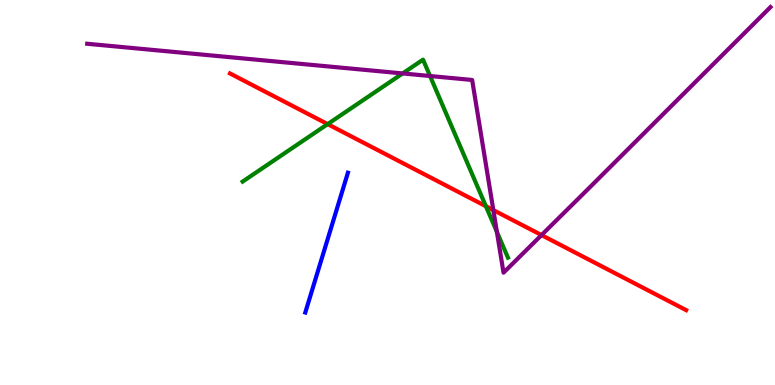[{'lines': ['blue', 'red'], 'intersections': []}, {'lines': ['green', 'red'], 'intersections': [{'x': 4.23, 'y': 6.78}, {'x': 6.27, 'y': 4.64}]}, {'lines': ['purple', 'red'], 'intersections': [{'x': 6.37, 'y': 4.54}, {'x': 6.99, 'y': 3.89}]}, {'lines': ['blue', 'green'], 'intersections': []}, {'lines': ['blue', 'purple'], 'intersections': []}, {'lines': ['green', 'purple'], 'intersections': [{'x': 5.2, 'y': 8.09}, {'x': 5.55, 'y': 8.03}, {'x': 6.41, 'y': 3.98}]}]